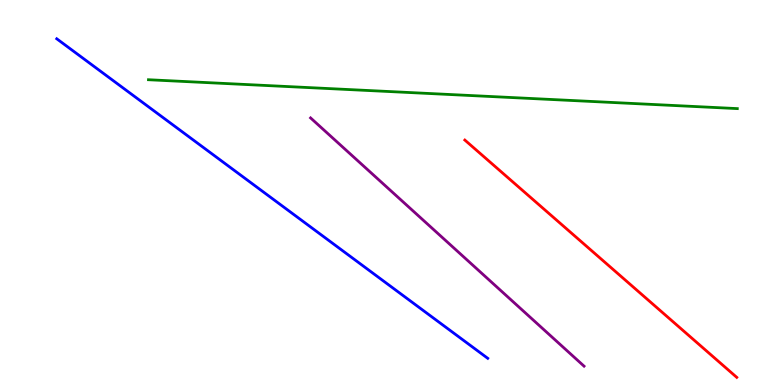[{'lines': ['blue', 'red'], 'intersections': []}, {'lines': ['green', 'red'], 'intersections': []}, {'lines': ['purple', 'red'], 'intersections': []}, {'lines': ['blue', 'green'], 'intersections': []}, {'lines': ['blue', 'purple'], 'intersections': []}, {'lines': ['green', 'purple'], 'intersections': []}]